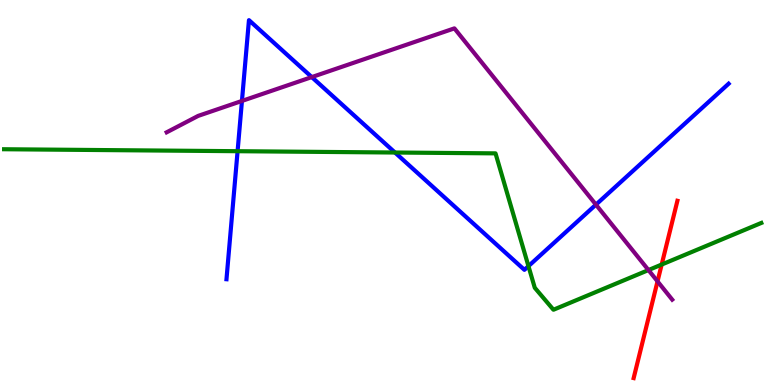[{'lines': ['blue', 'red'], 'intersections': []}, {'lines': ['green', 'red'], 'intersections': [{'x': 8.54, 'y': 3.13}]}, {'lines': ['purple', 'red'], 'intersections': [{'x': 8.48, 'y': 2.69}]}, {'lines': ['blue', 'green'], 'intersections': [{'x': 3.07, 'y': 6.07}, {'x': 5.1, 'y': 6.04}, {'x': 6.82, 'y': 3.09}]}, {'lines': ['blue', 'purple'], 'intersections': [{'x': 3.12, 'y': 7.38}, {'x': 4.02, 'y': 8.0}, {'x': 7.69, 'y': 4.68}]}, {'lines': ['green', 'purple'], 'intersections': [{'x': 8.37, 'y': 2.99}]}]